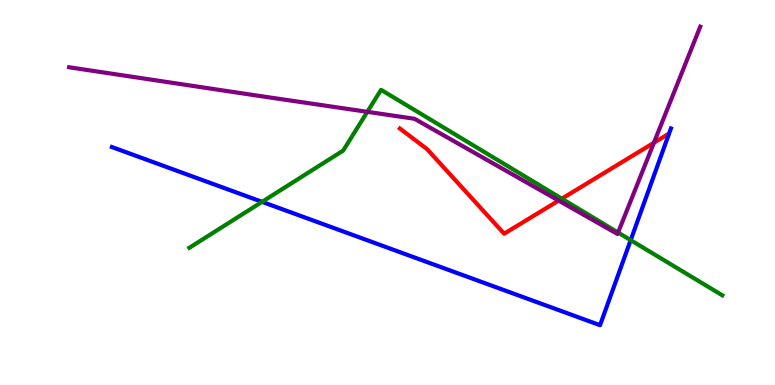[{'lines': ['blue', 'red'], 'intersections': []}, {'lines': ['green', 'red'], 'intersections': [{'x': 7.25, 'y': 4.84}]}, {'lines': ['purple', 'red'], 'intersections': [{'x': 7.21, 'y': 4.79}, {'x': 8.44, 'y': 6.29}]}, {'lines': ['blue', 'green'], 'intersections': [{'x': 3.38, 'y': 4.76}, {'x': 8.14, 'y': 3.76}]}, {'lines': ['blue', 'purple'], 'intersections': []}, {'lines': ['green', 'purple'], 'intersections': [{'x': 4.74, 'y': 7.1}, {'x': 7.98, 'y': 3.96}]}]